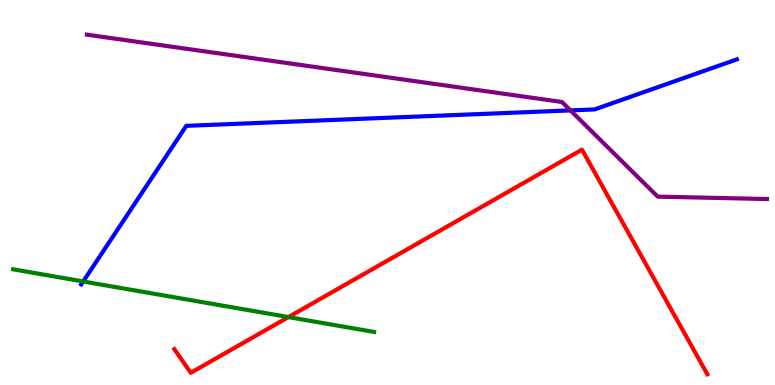[{'lines': ['blue', 'red'], 'intersections': []}, {'lines': ['green', 'red'], 'intersections': [{'x': 3.72, 'y': 1.76}]}, {'lines': ['purple', 'red'], 'intersections': []}, {'lines': ['blue', 'green'], 'intersections': [{'x': 1.07, 'y': 2.69}]}, {'lines': ['blue', 'purple'], 'intersections': [{'x': 7.36, 'y': 7.13}]}, {'lines': ['green', 'purple'], 'intersections': []}]